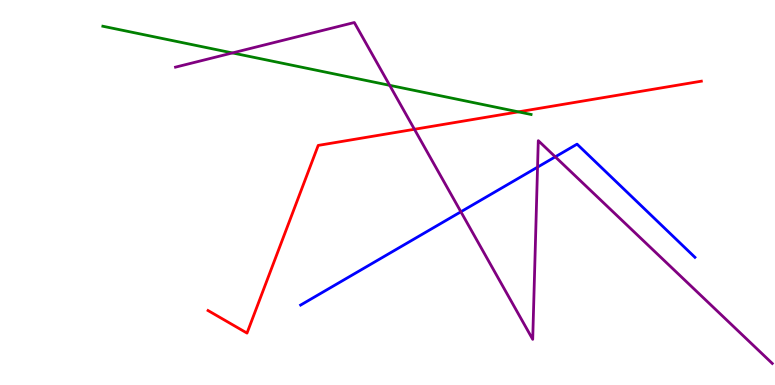[{'lines': ['blue', 'red'], 'intersections': []}, {'lines': ['green', 'red'], 'intersections': [{'x': 6.69, 'y': 7.09}]}, {'lines': ['purple', 'red'], 'intersections': [{'x': 5.35, 'y': 6.64}]}, {'lines': ['blue', 'green'], 'intersections': []}, {'lines': ['blue', 'purple'], 'intersections': [{'x': 5.95, 'y': 4.5}, {'x': 6.94, 'y': 5.66}, {'x': 7.16, 'y': 5.93}]}, {'lines': ['green', 'purple'], 'intersections': [{'x': 3.0, 'y': 8.63}, {'x': 5.03, 'y': 7.78}]}]